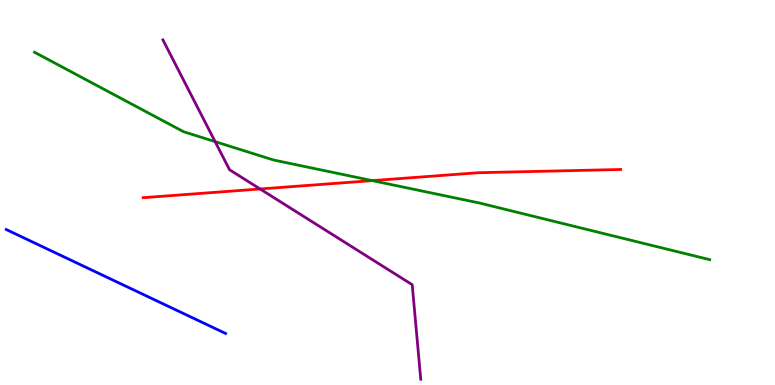[{'lines': ['blue', 'red'], 'intersections': []}, {'lines': ['green', 'red'], 'intersections': [{'x': 4.8, 'y': 5.31}]}, {'lines': ['purple', 'red'], 'intersections': [{'x': 3.36, 'y': 5.09}]}, {'lines': ['blue', 'green'], 'intersections': []}, {'lines': ['blue', 'purple'], 'intersections': []}, {'lines': ['green', 'purple'], 'intersections': [{'x': 2.78, 'y': 6.32}]}]